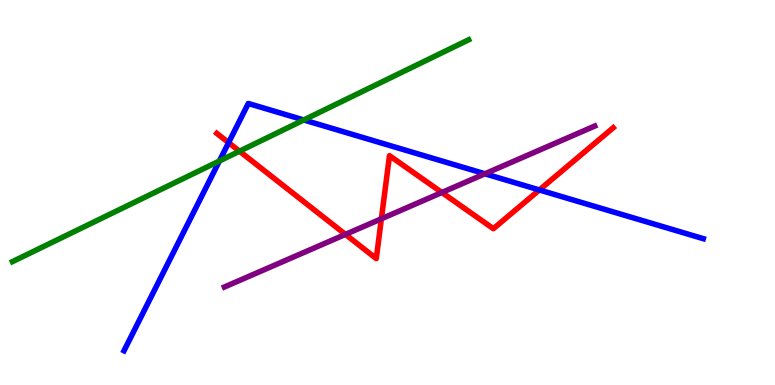[{'lines': ['blue', 'red'], 'intersections': [{'x': 2.95, 'y': 6.29}, {'x': 6.96, 'y': 5.07}]}, {'lines': ['green', 'red'], 'intersections': [{'x': 3.09, 'y': 6.07}]}, {'lines': ['purple', 'red'], 'intersections': [{'x': 4.46, 'y': 3.91}, {'x': 4.92, 'y': 4.32}, {'x': 5.7, 'y': 5.0}]}, {'lines': ['blue', 'green'], 'intersections': [{'x': 2.83, 'y': 5.82}, {'x': 3.92, 'y': 6.88}]}, {'lines': ['blue', 'purple'], 'intersections': [{'x': 6.26, 'y': 5.49}]}, {'lines': ['green', 'purple'], 'intersections': []}]